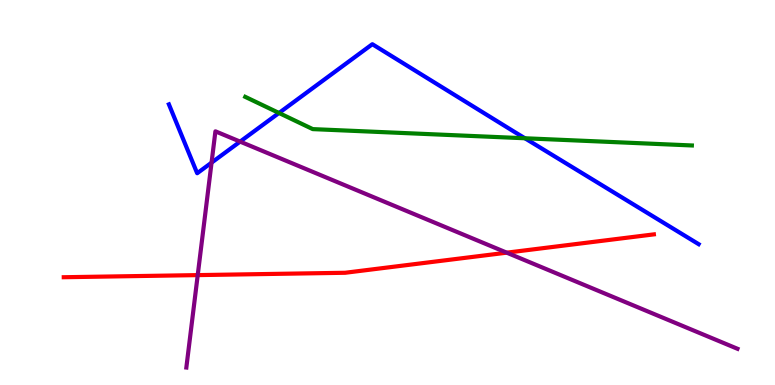[{'lines': ['blue', 'red'], 'intersections': []}, {'lines': ['green', 'red'], 'intersections': []}, {'lines': ['purple', 'red'], 'intersections': [{'x': 2.55, 'y': 2.85}, {'x': 6.54, 'y': 3.44}]}, {'lines': ['blue', 'green'], 'intersections': [{'x': 3.6, 'y': 7.07}, {'x': 6.77, 'y': 6.41}]}, {'lines': ['blue', 'purple'], 'intersections': [{'x': 2.73, 'y': 5.78}, {'x': 3.1, 'y': 6.32}]}, {'lines': ['green', 'purple'], 'intersections': []}]